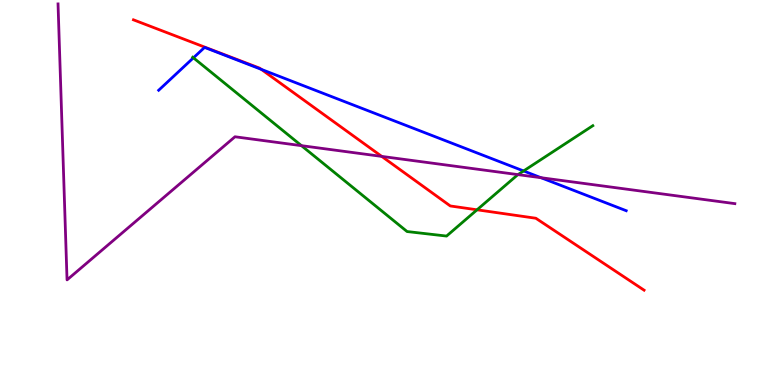[{'lines': ['blue', 'red'], 'intersections': [{'x': 3.37, 'y': 8.2}]}, {'lines': ['green', 'red'], 'intersections': [{'x': 6.16, 'y': 4.55}]}, {'lines': ['purple', 'red'], 'intersections': [{'x': 4.93, 'y': 5.94}]}, {'lines': ['blue', 'green'], 'intersections': [{'x': 2.5, 'y': 8.5}, {'x': 6.76, 'y': 5.56}]}, {'lines': ['blue', 'purple'], 'intersections': [{'x': 6.98, 'y': 5.38}]}, {'lines': ['green', 'purple'], 'intersections': [{'x': 3.89, 'y': 6.22}, {'x': 6.68, 'y': 5.46}]}]